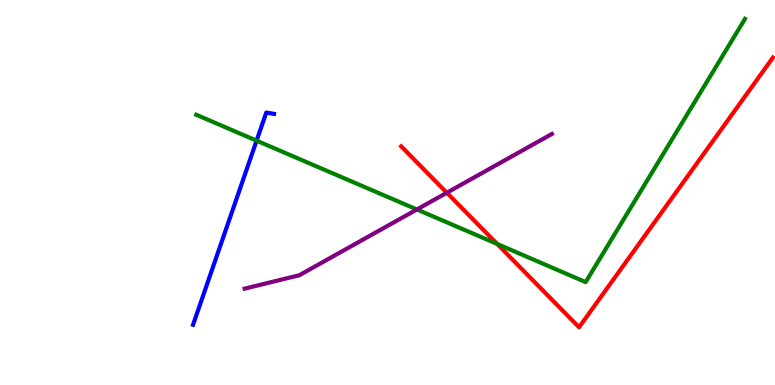[{'lines': ['blue', 'red'], 'intersections': []}, {'lines': ['green', 'red'], 'intersections': [{'x': 6.42, 'y': 3.66}]}, {'lines': ['purple', 'red'], 'intersections': [{'x': 5.77, 'y': 4.99}]}, {'lines': ['blue', 'green'], 'intersections': [{'x': 3.31, 'y': 6.35}]}, {'lines': ['blue', 'purple'], 'intersections': []}, {'lines': ['green', 'purple'], 'intersections': [{'x': 5.38, 'y': 4.56}]}]